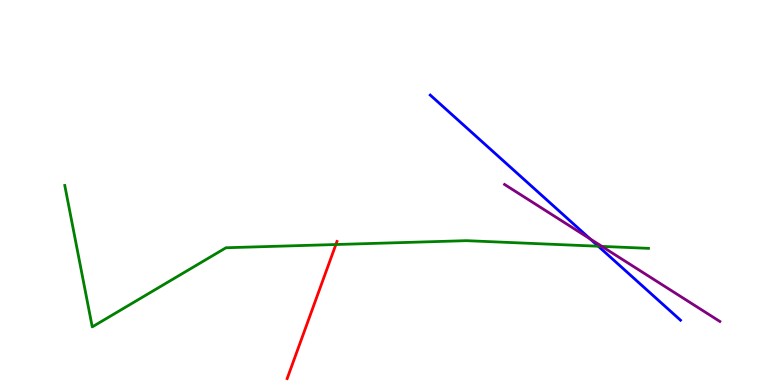[{'lines': ['blue', 'red'], 'intersections': []}, {'lines': ['green', 'red'], 'intersections': [{'x': 4.33, 'y': 3.65}]}, {'lines': ['purple', 'red'], 'intersections': []}, {'lines': ['blue', 'green'], 'intersections': [{'x': 7.72, 'y': 3.6}]}, {'lines': ['blue', 'purple'], 'intersections': [{'x': 7.62, 'y': 3.79}]}, {'lines': ['green', 'purple'], 'intersections': [{'x': 7.77, 'y': 3.6}]}]